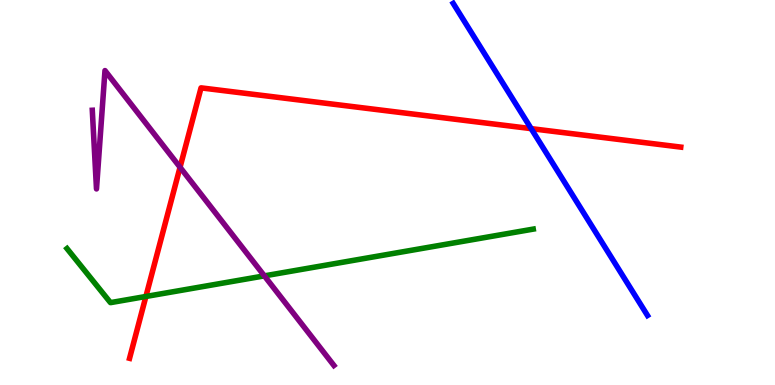[{'lines': ['blue', 'red'], 'intersections': [{'x': 6.85, 'y': 6.66}]}, {'lines': ['green', 'red'], 'intersections': [{'x': 1.88, 'y': 2.3}]}, {'lines': ['purple', 'red'], 'intersections': [{'x': 2.32, 'y': 5.66}]}, {'lines': ['blue', 'green'], 'intersections': []}, {'lines': ['blue', 'purple'], 'intersections': []}, {'lines': ['green', 'purple'], 'intersections': [{'x': 3.41, 'y': 2.83}]}]